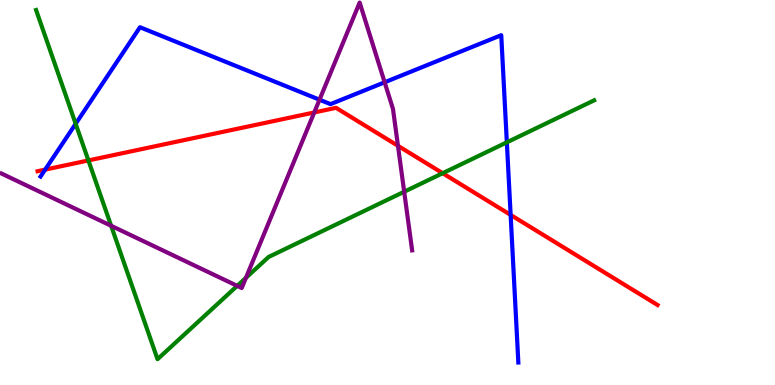[{'lines': ['blue', 'red'], 'intersections': [{'x': 0.582, 'y': 5.59}, {'x': 6.59, 'y': 4.42}]}, {'lines': ['green', 'red'], 'intersections': [{'x': 1.14, 'y': 5.83}, {'x': 5.71, 'y': 5.5}]}, {'lines': ['purple', 'red'], 'intersections': [{'x': 4.05, 'y': 7.08}, {'x': 5.14, 'y': 6.21}]}, {'lines': ['blue', 'green'], 'intersections': [{'x': 0.976, 'y': 6.78}, {'x': 6.54, 'y': 6.3}]}, {'lines': ['blue', 'purple'], 'intersections': [{'x': 4.12, 'y': 7.41}, {'x': 4.96, 'y': 7.86}]}, {'lines': ['green', 'purple'], 'intersections': [{'x': 1.43, 'y': 4.14}, {'x': 3.06, 'y': 2.57}, {'x': 3.17, 'y': 2.78}, {'x': 5.22, 'y': 5.02}]}]